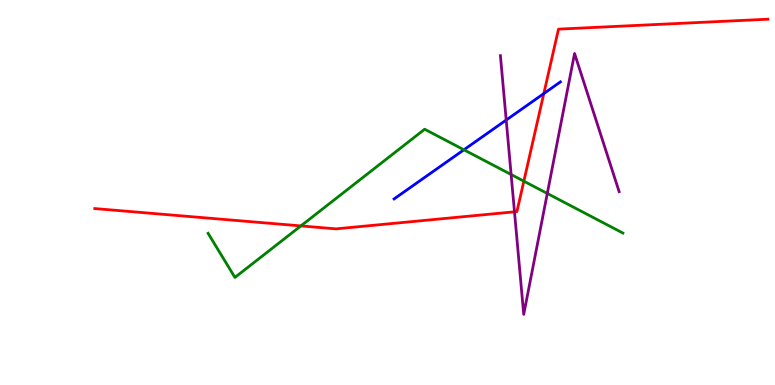[{'lines': ['blue', 'red'], 'intersections': [{'x': 7.02, 'y': 7.57}]}, {'lines': ['green', 'red'], 'intersections': [{'x': 3.88, 'y': 4.13}, {'x': 6.76, 'y': 5.29}]}, {'lines': ['purple', 'red'], 'intersections': [{'x': 6.64, 'y': 4.5}]}, {'lines': ['blue', 'green'], 'intersections': [{'x': 5.99, 'y': 6.11}]}, {'lines': ['blue', 'purple'], 'intersections': [{'x': 6.53, 'y': 6.88}]}, {'lines': ['green', 'purple'], 'intersections': [{'x': 6.6, 'y': 5.47}, {'x': 7.06, 'y': 4.98}]}]